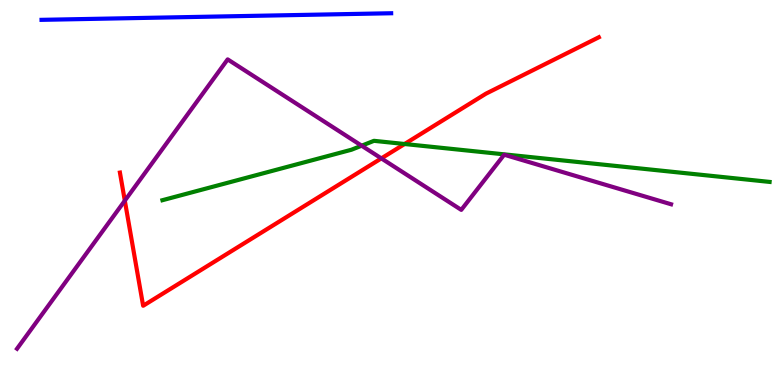[{'lines': ['blue', 'red'], 'intersections': []}, {'lines': ['green', 'red'], 'intersections': [{'x': 5.22, 'y': 6.26}]}, {'lines': ['purple', 'red'], 'intersections': [{'x': 1.61, 'y': 4.79}, {'x': 4.92, 'y': 5.89}]}, {'lines': ['blue', 'green'], 'intersections': []}, {'lines': ['blue', 'purple'], 'intersections': []}, {'lines': ['green', 'purple'], 'intersections': [{'x': 4.67, 'y': 6.22}]}]